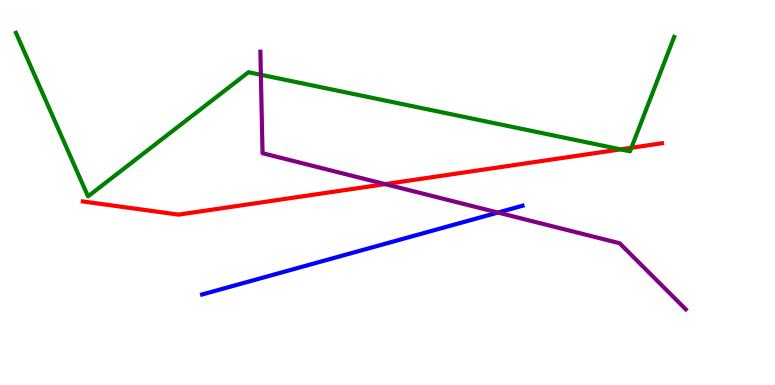[{'lines': ['blue', 'red'], 'intersections': []}, {'lines': ['green', 'red'], 'intersections': [{'x': 8.01, 'y': 6.12}, {'x': 8.15, 'y': 6.16}]}, {'lines': ['purple', 'red'], 'intersections': [{'x': 4.97, 'y': 5.22}]}, {'lines': ['blue', 'green'], 'intersections': []}, {'lines': ['blue', 'purple'], 'intersections': [{'x': 6.42, 'y': 4.48}]}, {'lines': ['green', 'purple'], 'intersections': [{'x': 3.37, 'y': 8.06}]}]